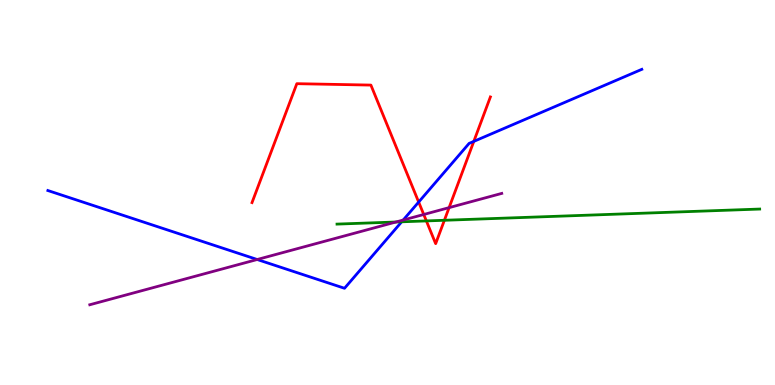[{'lines': ['blue', 'red'], 'intersections': [{'x': 5.4, 'y': 4.75}, {'x': 6.11, 'y': 6.33}]}, {'lines': ['green', 'red'], 'intersections': [{'x': 5.5, 'y': 4.26}, {'x': 5.73, 'y': 4.28}]}, {'lines': ['purple', 'red'], 'intersections': [{'x': 5.47, 'y': 4.43}, {'x': 5.79, 'y': 4.61}]}, {'lines': ['blue', 'green'], 'intersections': [{'x': 5.18, 'y': 4.24}]}, {'lines': ['blue', 'purple'], 'intersections': [{'x': 3.32, 'y': 3.26}, {'x': 5.2, 'y': 4.28}]}, {'lines': ['green', 'purple'], 'intersections': [{'x': 5.11, 'y': 4.23}]}]